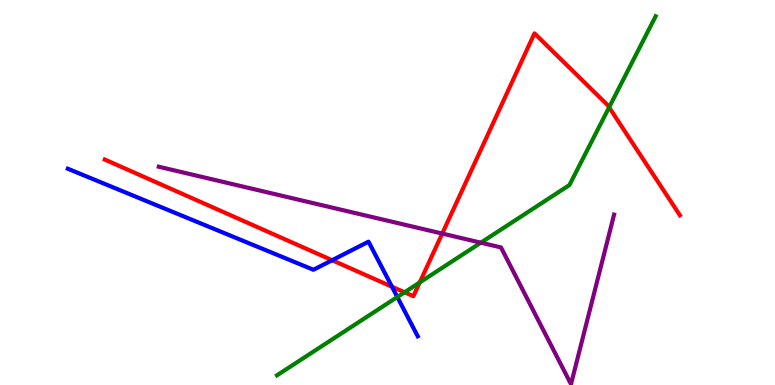[{'lines': ['blue', 'red'], 'intersections': [{'x': 4.29, 'y': 3.24}, {'x': 5.06, 'y': 2.55}]}, {'lines': ['green', 'red'], 'intersections': [{'x': 5.22, 'y': 2.41}, {'x': 5.42, 'y': 2.66}, {'x': 7.86, 'y': 7.21}]}, {'lines': ['purple', 'red'], 'intersections': [{'x': 5.71, 'y': 3.93}]}, {'lines': ['blue', 'green'], 'intersections': [{'x': 5.13, 'y': 2.29}]}, {'lines': ['blue', 'purple'], 'intersections': []}, {'lines': ['green', 'purple'], 'intersections': [{'x': 6.2, 'y': 3.7}]}]